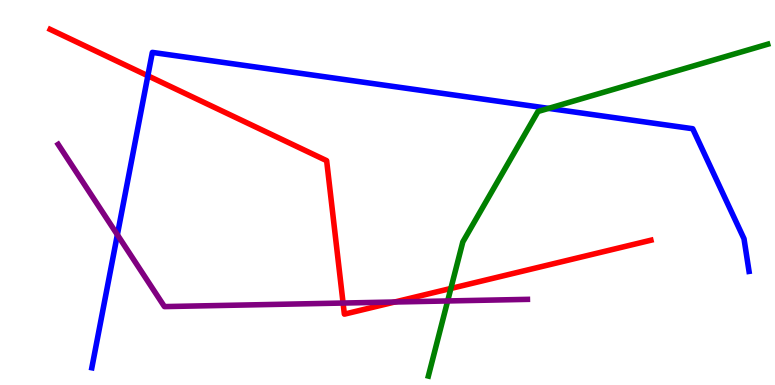[{'lines': ['blue', 'red'], 'intersections': [{'x': 1.91, 'y': 8.03}]}, {'lines': ['green', 'red'], 'intersections': [{'x': 5.82, 'y': 2.51}]}, {'lines': ['purple', 'red'], 'intersections': [{'x': 4.43, 'y': 2.13}, {'x': 5.09, 'y': 2.16}]}, {'lines': ['blue', 'green'], 'intersections': [{'x': 7.08, 'y': 7.19}]}, {'lines': ['blue', 'purple'], 'intersections': [{'x': 1.51, 'y': 3.9}]}, {'lines': ['green', 'purple'], 'intersections': [{'x': 5.78, 'y': 2.18}]}]